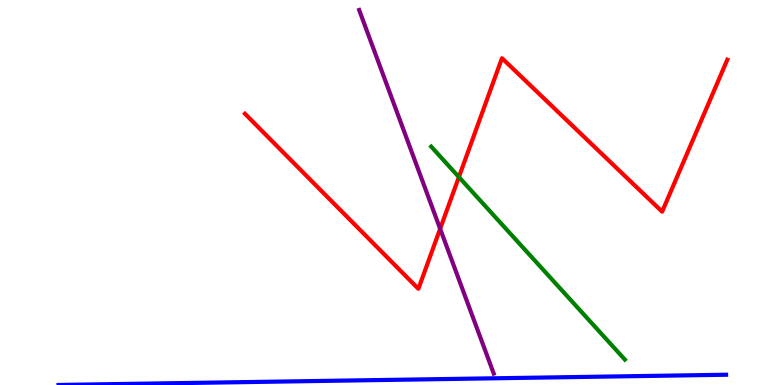[{'lines': ['blue', 'red'], 'intersections': []}, {'lines': ['green', 'red'], 'intersections': [{'x': 5.92, 'y': 5.4}]}, {'lines': ['purple', 'red'], 'intersections': [{'x': 5.68, 'y': 4.06}]}, {'lines': ['blue', 'green'], 'intersections': []}, {'lines': ['blue', 'purple'], 'intersections': []}, {'lines': ['green', 'purple'], 'intersections': []}]